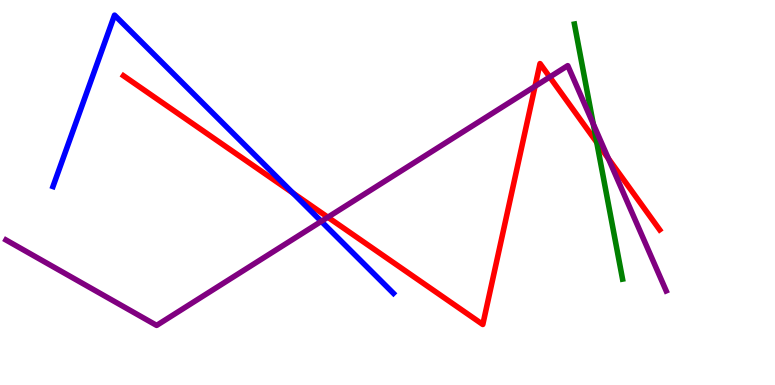[{'lines': ['blue', 'red'], 'intersections': [{'x': 3.78, 'y': 4.99}]}, {'lines': ['green', 'red'], 'intersections': [{'x': 7.7, 'y': 6.3}]}, {'lines': ['purple', 'red'], 'intersections': [{'x': 4.23, 'y': 4.36}, {'x': 6.9, 'y': 7.76}, {'x': 7.09, 'y': 8.0}, {'x': 7.85, 'y': 5.88}]}, {'lines': ['blue', 'green'], 'intersections': []}, {'lines': ['blue', 'purple'], 'intersections': [{'x': 4.15, 'y': 4.25}]}, {'lines': ['green', 'purple'], 'intersections': [{'x': 7.66, 'y': 6.78}]}]